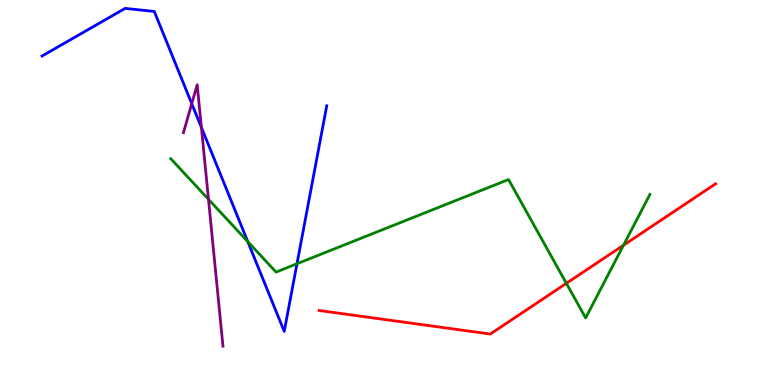[{'lines': ['blue', 'red'], 'intersections': []}, {'lines': ['green', 'red'], 'intersections': [{'x': 7.31, 'y': 2.64}, {'x': 8.04, 'y': 3.63}]}, {'lines': ['purple', 'red'], 'intersections': []}, {'lines': ['blue', 'green'], 'intersections': [{'x': 3.2, 'y': 3.72}, {'x': 3.83, 'y': 3.15}]}, {'lines': ['blue', 'purple'], 'intersections': [{'x': 2.47, 'y': 7.31}, {'x': 2.6, 'y': 6.69}]}, {'lines': ['green', 'purple'], 'intersections': [{'x': 2.69, 'y': 4.82}]}]